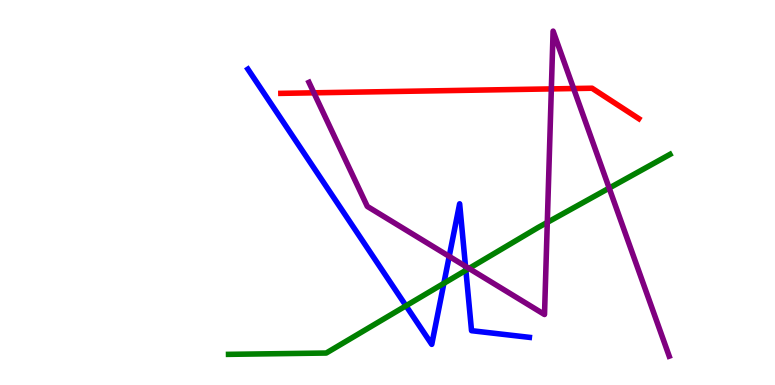[{'lines': ['blue', 'red'], 'intersections': []}, {'lines': ['green', 'red'], 'intersections': []}, {'lines': ['purple', 'red'], 'intersections': [{'x': 4.05, 'y': 7.59}, {'x': 7.11, 'y': 7.69}, {'x': 7.4, 'y': 7.7}]}, {'lines': ['blue', 'green'], 'intersections': [{'x': 5.24, 'y': 2.06}, {'x': 5.73, 'y': 2.64}, {'x': 6.01, 'y': 2.98}]}, {'lines': ['blue', 'purple'], 'intersections': [{'x': 5.8, 'y': 3.34}, {'x': 6.01, 'y': 3.08}]}, {'lines': ['green', 'purple'], 'intersections': [{'x': 6.05, 'y': 3.03}, {'x': 7.06, 'y': 4.22}, {'x': 7.86, 'y': 5.11}]}]